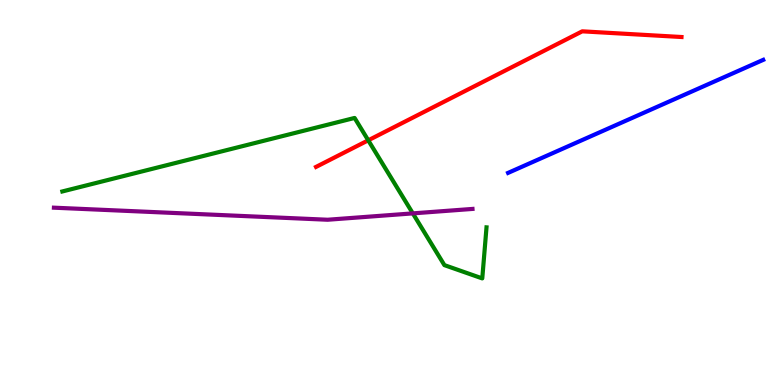[{'lines': ['blue', 'red'], 'intersections': []}, {'lines': ['green', 'red'], 'intersections': [{'x': 4.75, 'y': 6.36}]}, {'lines': ['purple', 'red'], 'intersections': []}, {'lines': ['blue', 'green'], 'intersections': []}, {'lines': ['blue', 'purple'], 'intersections': []}, {'lines': ['green', 'purple'], 'intersections': [{'x': 5.33, 'y': 4.46}]}]